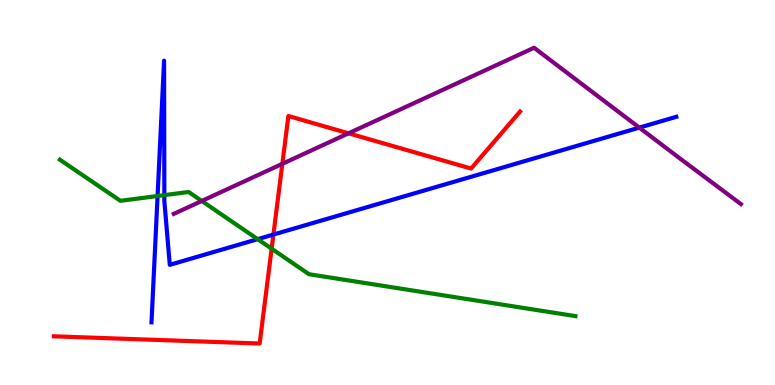[{'lines': ['blue', 'red'], 'intersections': [{'x': 3.53, 'y': 3.91}]}, {'lines': ['green', 'red'], 'intersections': [{'x': 3.5, 'y': 3.54}]}, {'lines': ['purple', 'red'], 'intersections': [{'x': 3.64, 'y': 5.74}, {'x': 4.5, 'y': 6.54}]}, {'lines': ['blue', 'green'], 'intersections': [{'x': 2.03, 'y': 4.91}, {'x': 2.12, 'y': 4.93}, {'x': 3.32, 'y': 3.79}]}, {'lines': ['blue', 'purple'], 'intersections': [{'x': 8.25, 'y': 6.68}]}, {'lines': ['green', 'purple'], 'intersections': [{'x': 2.6, 'y': 4.78}]}]